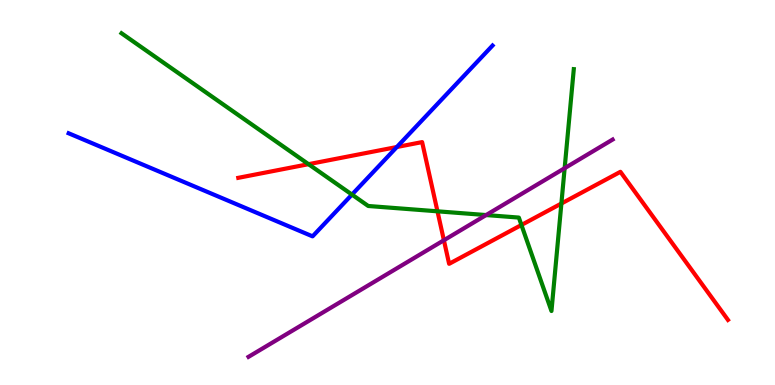[{'lines': ['blue', 'red'], 'intersections': [{'x': 5.12, 'y': 6.18}]}, {'lines': ['green', 'red'], 'intersections': [{'x': 3.98, 'y': 5.74}, {'x': 5.64, 'y': 4.51}, {'x': 6.73, 'y': 4.16}, {'x': 7.24, 'y': 4.71}]}, {'lines': ['purple', 'red'], 'intersections': [{'x': 5.73, 'y': 3.76}]}, {'lines': ['blue', 'green'], 'intersections': [{'x': 4.54, 'y': 4.95}]}, {'lines': ['blue', 'purple'], 'intersections': []}, {'lines': ['green', 'purple'], 'intersections': [{'x': 6.27, 'y': 4.41}, {'x': 7.29, 'y': 5.63}]}]